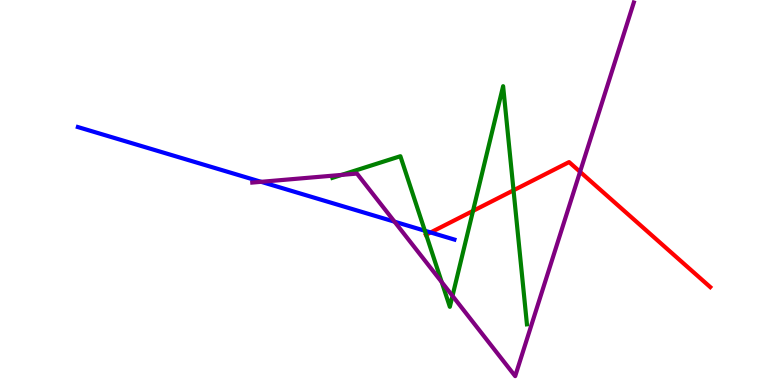[{'lines': ['blue', 'red'], 'intersections': [{'x': 5.56, 'y': 3.96}]}, {'lines': ['green', 'red'], 'intersections': [{'x': 5.5, 'y': 3.9}, {'x': 6.1, 'y': 4.52}, {'x': 6.63, 'y': 5.06}]}, {'lines': ['purple', 'red'], 'intersections': [{'x': 7.48, 'y': 5.54}]}, {'lines': ['blue', 'green'], 'intersections': [{'x': 5.48, 'y': 4.01}]}, {'lines': ['blue', 'purple'], 'intersections': [{'x': 3.37, 'y': 5.28}, {'x': 5.09, 'y': 4.24}]}, {'lines': ['green', 'purple'], 'intersections': [{'x': 4.41, 'y': 5.46}, {'x': 5.7, 'y': 2.67}, {'x': 5.84, 'y': 2.31}]}]